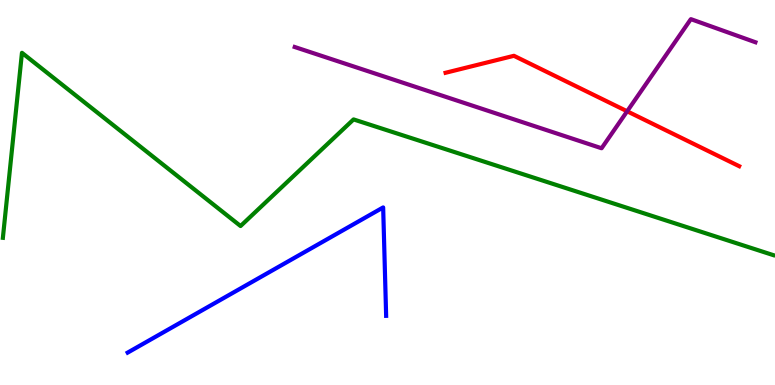[{'lines': ['blue', 'red'], 'intersections': []}, {'lines': ['green', 'red'], 'intersections': []}, {'lines': ['purple', 'red'], 'intersections': [{'x': 8.09, 'y': 7.11}]}, {'lines': ['blue', 'green'], 'intersections': []}, {'lines': ['blue', 'purple'], 'intersections': []}, {'lines': ['green', 'purple'], 'intersections': []}]